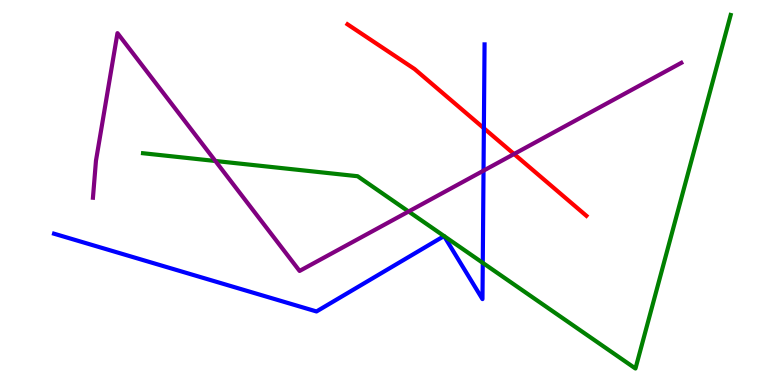[{'lines': ['blue', 'red'], 'intersections': [{'x': 6.24, 'y': 6.67}]}, {'lines': ['green', 'red'], 'intersections': []}, {'lines': ['purple', 'red'], 'intersections': [{'x': 6.63, 'y': 6.0}]}, {'lines': ['blue', 'green'], 'intersections': [{'x': 6.23, 'y': 3.17}]}, {'lines': ['blue', 'purple'], 'intersections': [{'x': 6.24, 'y': 5.57}]}, {'lines': ['green', 'purple'], 'intersections': [{'x': 2.78, 'y': 5.82}, {'x': 5.27, 'y': 4.51}]}]